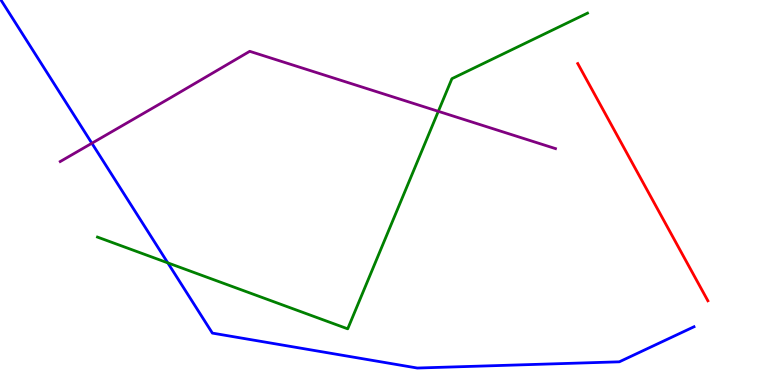[{'lines': ['blue', 'red'], 'intersections': []}, {'lines': ['green', 'red'], 'intersections': []}, {'lines': ['purple', 'red'], 'intersections': []}, {'lines': ['blue', 'green'], 'intersections': [{'x': 2.17, 'y': 3.17}]}, {'lines': ['blue', 'purple'], 'intersections': [{'x': 1.19, 'y': 6.28}]}, {'lines': ['green', 'purple'], 'intersections': [{'x': 5.66, 'y': 7.11}]}]